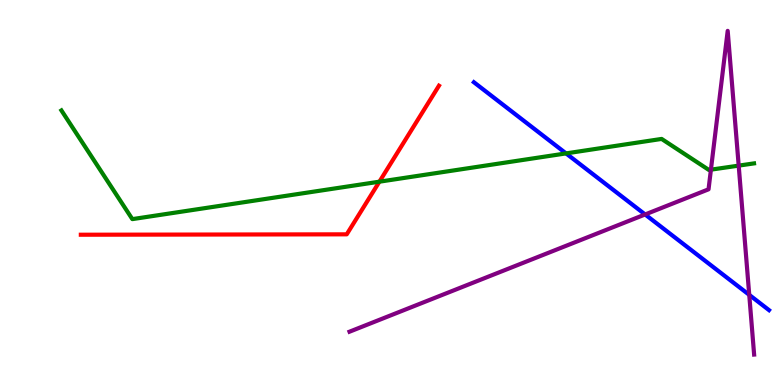[{'lines': ['blue', 'red'], 'intersections': []}, {'lines': ['green', 'red'], 'intersections': [{'x': 4.9, 'y': 5.28}]}, {'lines': ['purple', 'red'], 'intersections': []}, {'lines': ['blue', 'green'], 'intersections': [{'x': 7.3, 'y': 6.02}]}, {'lines': ['blue', 'purple'], 'intersections': [{'x': 8.32, 'y': 4.43}, {'x': 9.67, 'y': 2.34}]}, {'lines': ['green', 'purple'], 'intersections': [{'x': 9.17, 'y': 5.59}, {'x': 9.53, 'y': 5.7}]}]